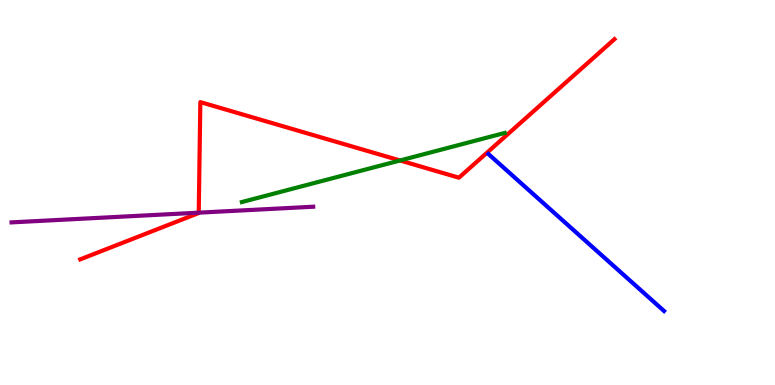[{'lines': ['blue', 'red'], 'intersections': []}, {'lines': ['green', 'red'], 'intersections': [{'x': 5.16, 'y': 5.83}]}, {'lines': ['purple', 'red'], 'intersections': [{'x': 2.56, 'y': 4.48}]}, {'lines': ['blue', 'green'], 'intersections': []}, {'lines': ['blue', 'purple'], 'intersections': []}, {'lines': ['green', 'purple'], 'intersections': []}]